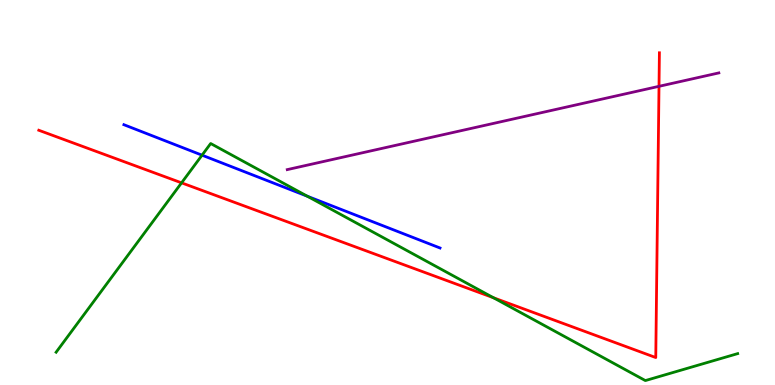[{'lines': ['blue', 'red'], 'intersections': []}, {'lines': ['green', 'red'], 'intersections': [{'x': 2.34, 'y': 5.25}, {'x': 6.37, 'y': 2.27}]}, {'lines': ['purple', 'red'], 'intersections': [{'x': 8.5, 'y': 7.76}]}, {'lines': ['blue', 'green'], 'intersections': [{'x': 2.61, 'y': 5.97}, {'x': 3.97, 'y': 4.9}]}, {'lines': ['blue', 'purple'], 'intersections': []}, {'lines': ['green', 'purple'], 'intersections': []}]